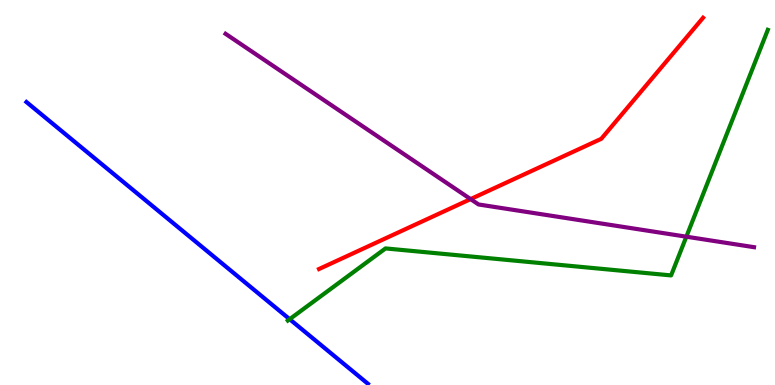[{'lines': ['blue', 'red'], 'intersections': []}, {'lines': ['green', 'red'], 'intersections': []}, {'lines': ['purple', 'red'], 'intersections': [{'x': 6.07, 'y': 4.83}]}, {'lines': ['blue', 'green'], 'intersections': [{'x': 3.74, 'y': 1.71}]}, {'lines': ['blue', 'purple'], 'intersections': []}, {'lines': ['green', 'purple'], 'intersections': [{'x': 8.86, 'y': 3.85}]}]